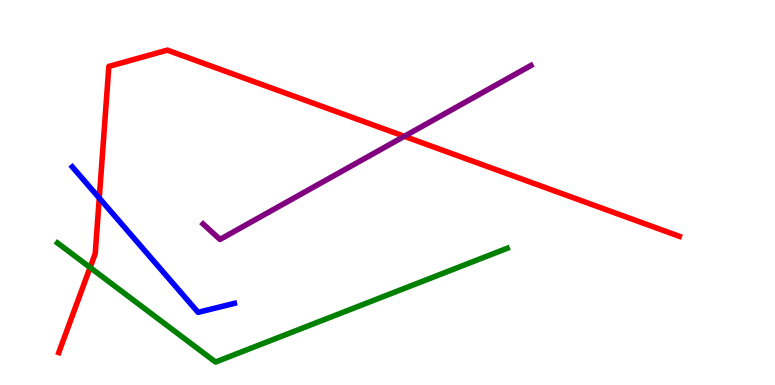[{'lines': ['blue', 'red'], 'intersections': [{'x': 1.28, 'y': 4.86}]}, {'lines': ['green', 'red'], 'intersections': [{'x': 1.16, 'y': 3.05}]}, {'lines': ['purple', 'red'], 'intersections': [{'x': 5.22, 'y': 6.46}]}, {'lines': ['blue', 'green'], 'intersections': []}, {'lines': ['blue', 'purple'], 'intersections': []}, {'lines': ['green', 'purple'], 'intersections': []}]